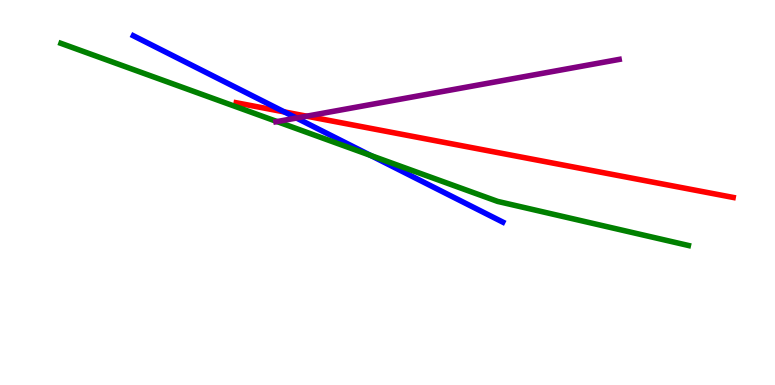[{'lines': ['blue', 'red'], 'intersections': [{'x': 3.67, 'y': 7.09}]}, {'lines': ['green', 'red'], 'intersections': []}, {'lines': ['purple', 'red'], 'intersections': [{'x': 3.96, 'y': 6.98}]}, {'lines': ['blue', 'green'], 'intersections': [{'x': 4.78, 'y': 5.96}]}, {'lines': ['blue', 'purple'], 'intersections': [{'x': 3.83, 'y': 6.93}]}, {'lines': ['green', 'purple'], 'intersections': [{'x': 3.57, 'y': 6.84}]}]